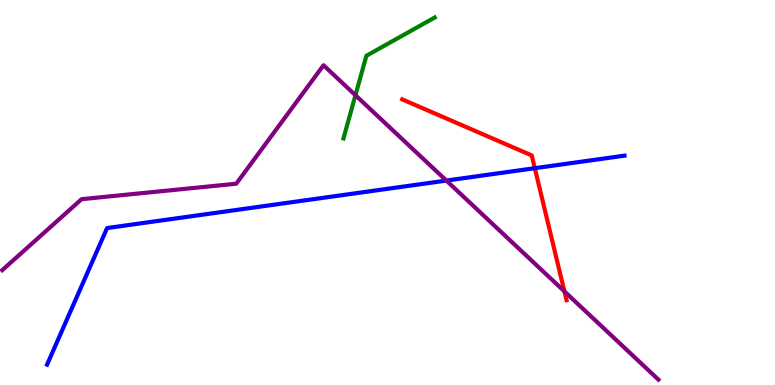[{'lines': ['blue', 'red'], 'intersections': [{'x': 6.9, 'y': 5.63}]}, {'lines': ['green', 'red'], 'intersections': []}, {'lines': ['purple', 'red'], 'intersections': [{'x': 7.28, 'y': 2.43}]}, {'lines': ['blue', 'green'], 'intersections': []}, {'lines': ['blue', 'purple'], 'intersections': [{'x': 5.76, 'y': 5.31}]}, {'lines': ['green', 'purple'], 'intersections': [{'x': 4.59, 'y': 7.53}]}]